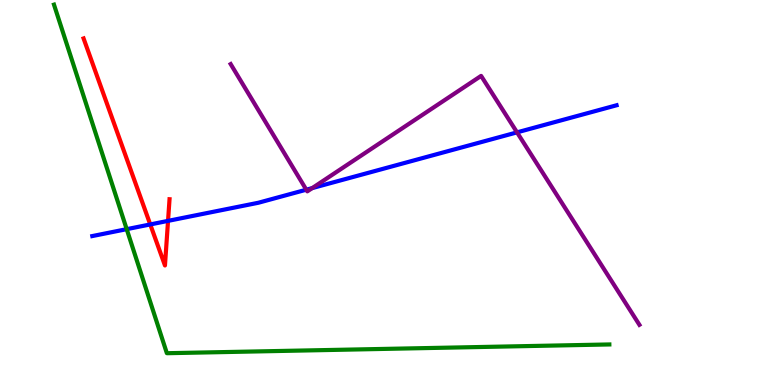[{'lines': ['blue', 'red'], 'intersections': [{'x': 1.94, 'y': 4.17}, {'x': 2.17, 'y': 4.26}]}, {'lines': ['green', 'red'], 'intersections': []}, {'lines': ['purple', 'red'], 'intersections': []}, {'lines': ['blue', 'green'], 'intersections': [{'x': 1.63, 'y': 4.05}]}, {'lines': ['blue', 'purple'], 'intersections': [{'x': 3.95, 'y': 5.07}, {'x': 4.03, 'y': 5.11}, {'x': 6.67, 'y': 6.56}]}, {'lines': ['green', 'purple'], 'intersections': []}]